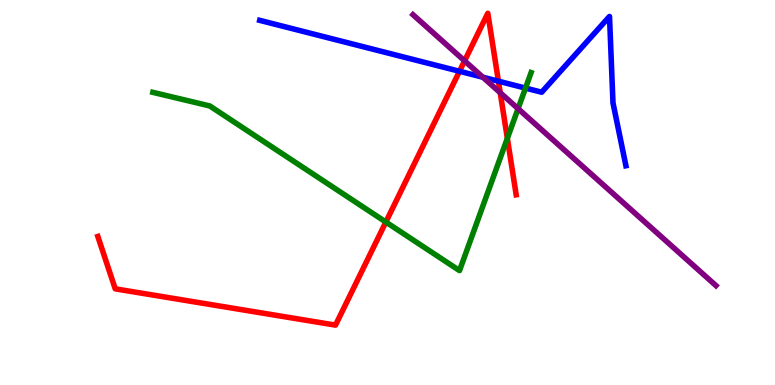[{'lines': ['blue', 'red'], 'intersections': [{'x': 5.93, 'y': 8.15}, {'x': 6.43, 'y': 7.89}]}, {'lines': ['green', 'red'], 'intersections': [{'x': 4.98, 'y': 4.23}, {'x': 6.55, 'y': 6.41}]}, {'lines': ['purple', 'red'], 'intersections': [{'x': 5.99, 'y': 8.42}, {'x': 6.45, 'y': 7.59}]}, {'lines': ['blue', 'green'], 'intersections': [{'x': 6.78, 'y': 7.71}]}, {'lines': ['blue', 'purple'], 'intersections': [{'x': 6.23, 'y': 7.99}]}, {'lines': ['green', 'purple'], 'intersections': [{'x': 6.68, 'y': 7.18}]}]